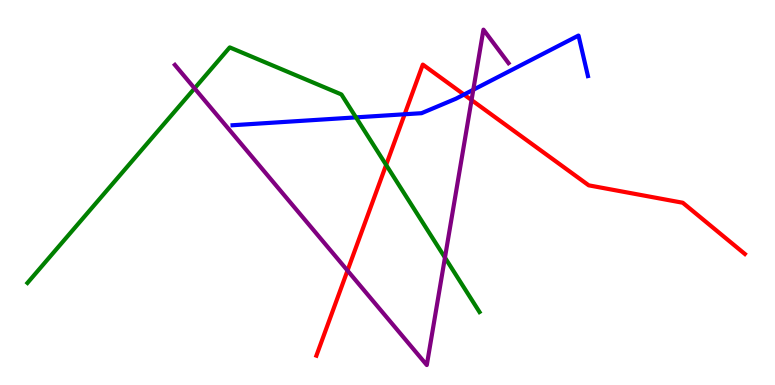[{'lines': ['blue', 'red'], 'intersections': [{'x': 5.22, 'y': 7.03}, {'x': 5.99, 'y': 7.54}]}, {'lines': ['green', 'red'], 'intersections': [{'x': 4.98, 'y': 5.72}]}, {'lines': ['purple', 'red'], 'intersections': [{'x': 4.48, 'y': 2.97}, {'x': 6.08, 'y': 7.4}]}, {'lines': ['blue', 'green'], 'intersections': [{'x': 4.59, 'y': 6.95}]}, {'lines': ['blue', 'purple'], 'intersections': [{'x': 6.11, 'y': 7.67}]}, {'lines': ['green', 'purple'], 'intersections': [{'x': 2.51, 'y': 7.71}, {'x': 5.74, 'y': 3.31}]}]